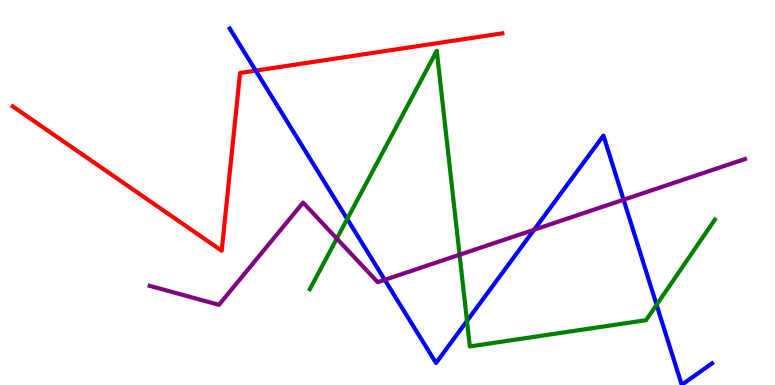[{'lines': ['blue', 'red'], 'intersections': [{'x': 3.3, 'y': 8.17}]}, {'lines': ['green', 'red'], 'intersections': []}, {'lines': ['purple', 'red'], 'intersections': []}, {'lines': ['blue', 'green'], 'intersections': [{'x': 4.48, 'y': 4.31}, {'x': 6.03, 'y': 1.66}, {'x': 8.47, 'y': 2.08}]}, {'lines': ['blue', 'purple'], 'intersections': [{'x': 4.96, 'y': 2.73}, {'x': 6.89, 'y': 4.03}, {'x': 8.05, 'y': 4.81}]}, {'lines': ['green', 'purple'], 'intersections': [{'x': 4.35, 'y': 3.8}, {'x': 5.93, 'y': 3.38}]}]